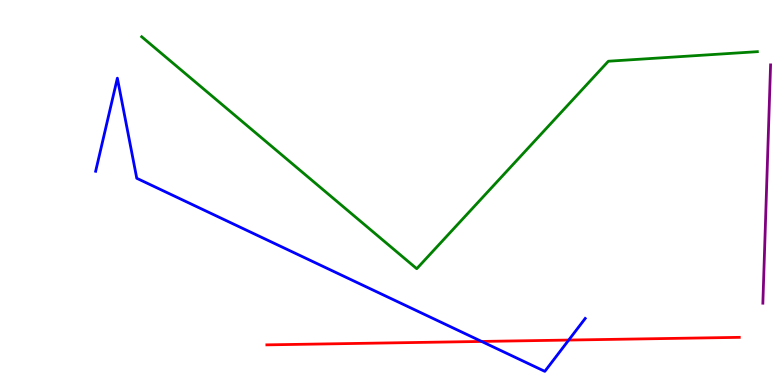[{'lines': ['blue', 'red'], 'intersections': [{'x': 6.21, 'y': 1.13}, {'x': 7.34, 'y': 1.17}]}, {'lines': ['green', 'red'], 'intersections': []}, {'lines': ['purple', 'red'], 'intersections': []}, {'lines': ['blue', 'green'], 'intersections': []}, {'lines': ['blue', 'purple'], 'intersections': []}, {'lines': ['green', 'purple'], 'intersections': []}]